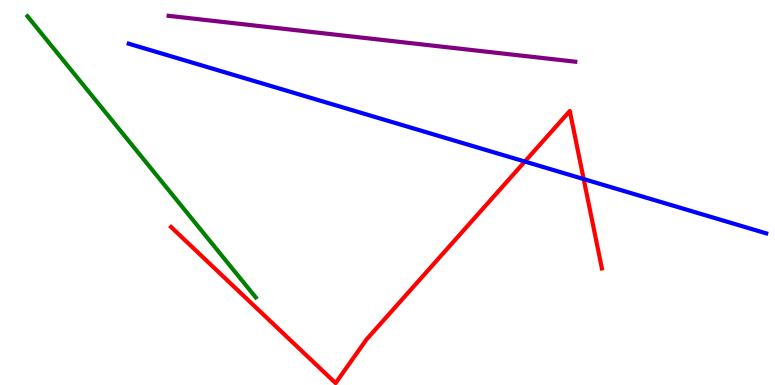[{'lines': ['blue', 'red'], 'intersections': [{'x': 6.77, 'y': 5.8}, {'x': 7.53, 'y': 5.35}]}, {'lines': ['green', 'red'], 'intersections': []}, {'lines': ['purple', 'red'], 'intersections': []}, {'lines': ['blue', 'green'], 'intersections': []}, {'lines': ['blue', 'purple'], 'intersections': []}, {'lines': ['green', 'purple'], 'intersections': []}]